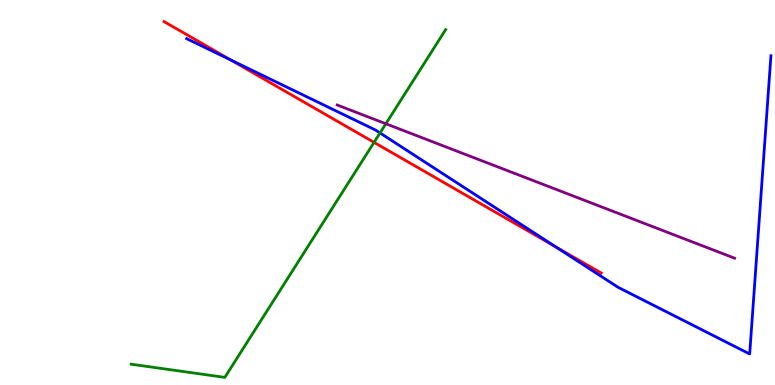[{'lines': ['blue', 'red'], 'intersections': [{'x': 2.98, 'y': 8.44}, {'x': 7.17, 'y': 3.59}]}, {'lines': ['green', 'red'], 'intersections': [{'x': 4.83, 'y': 6.3}]}, {'lines': ['purple', 'red'], 'intersections': []}, {'lines': ['blue', 'green'], 'intersections': [{'x': 4.9, 'y': 6.55}]}, {'lines': ['blue', 'purple'], 'intersections': []}, {'lines': ['green', 'purple'], 'intersections': [{'x': 4.98, 'y': 6.79}]}]